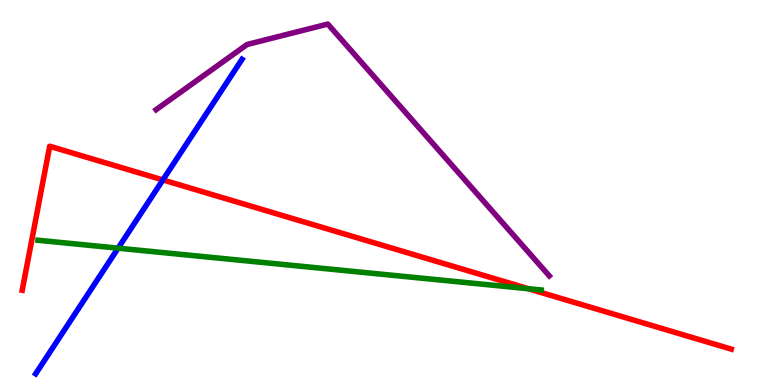[{'lines': ['blue', 'red'], 'intersections': [{'x': 2.1, 'y': 5.33}]}, {'lines': ['green', 'red'], 'intersections': [{'x': 6.82, 'y': 2.5}]}, {'lines': ['purple', 'red'], 'intersections': []}, {'lines': ['blue', 'green'], 'intersections': [{'x': 1.52, 'y': 3.55}]}, {'lines': ['blue', 'purple'], 'intersections': []}, {'lines': ['green', 'purple'], 'intersections': []}]